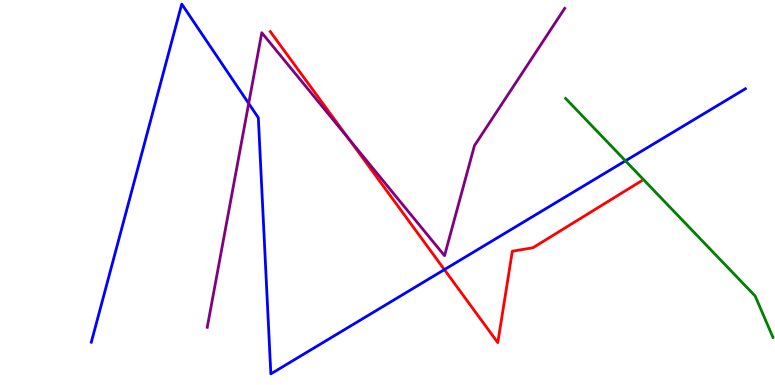[{'lines': ['blue', 'red'], 'intersections': [{'x': 5.73, 'y': 3.0}]}, {'lines': ['green', 'red'], 'intersections': []}, {'lines': ['purple', 'red'], 'intersections': [{'x': 4.5, 'y': 6.4}]}, {'lines': ['blue', 'green'], 'intersections': [{'x': 8.07, 'y': 5.82}]}, {'lines': ['blue', 'purple'], 'intersections': [{'x': 3.21, 'y': 7.31}]}, {'lines': ['green', 'purple'], 'intersections': []}]